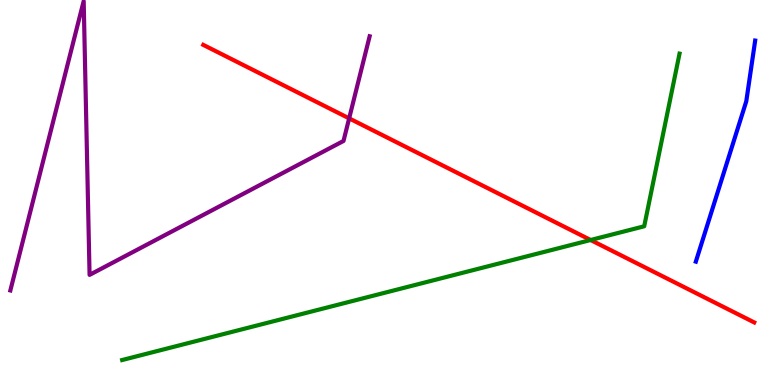[{'lines': ['blue', 'red'], 'intersections': []}, {'lines': ['green', 'red'], 'intersections': [{'x': 7.62, 'y': 3.77}]}, {'lines': ['purple', 'red'], 'intersections': [{'x': 4.51, 'y': 6.93}]}, {'lines': ['blue', 'green'], 'intersections': []}, {'lines': ['blue', 'purple'], 'intersections': []}, {'lines': ['green', 'purple'], 'intersections': []}]